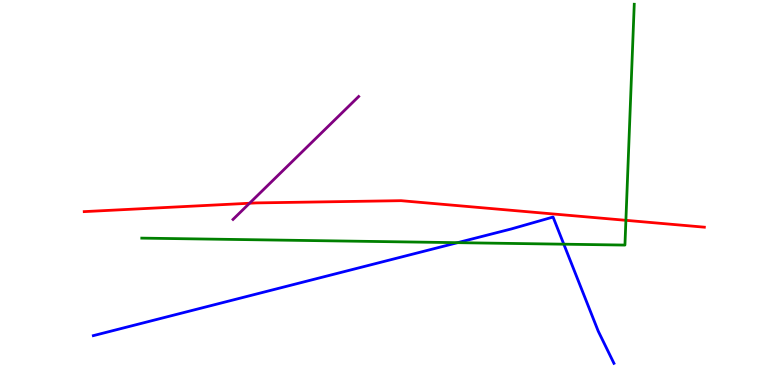[{'lines': ['blue', 'red'], 'intersections': []}, {'lines': ['green', 'red'], 'intersections': [{'x': 8.08, 'y': 4.28}]}, {'lines': ['purple', 'red'], 'intersections': [{'x': 3.22, 'y': 4.72}]}, {'lines': ['blue', 'green'], 'intersections': [{'x': 5.9, 'y': 3.7}, {'x': 7.27, 'y': 3.66}]}, {'lines': ['blue', 'purple'], 'intersections': []}, {'lines': ['green', 'purple'], 'intersections': []}]